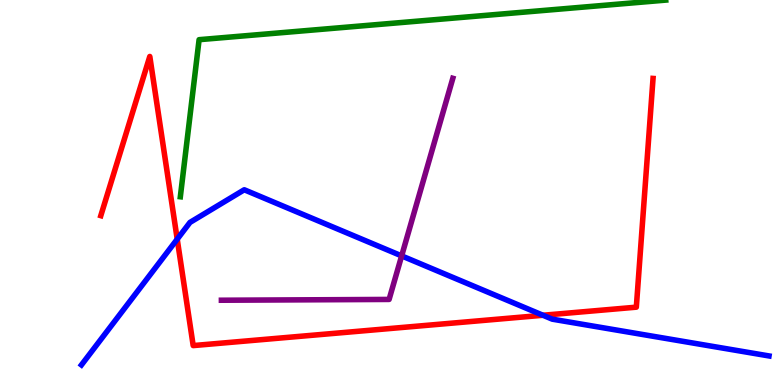[{'lines': ['blue', 'red'], 'intersections': [{'x': 2.29, 'y': 3.79}, {'x': 7.01, 'y': 1.81}]}, {'lines': ['green', 'red'], 'intersections': []}, {'lines': ['purple', 'red'], 'intersections': []}, {'lines': ['blue', 'green'], 'intersections': []}, {'lines': ['blue', 'purple'], 'intersections': [{'x': 5.18, 'y': 3.35}]}, {'lines': ['green', 'purple'], 'intersections': []}]